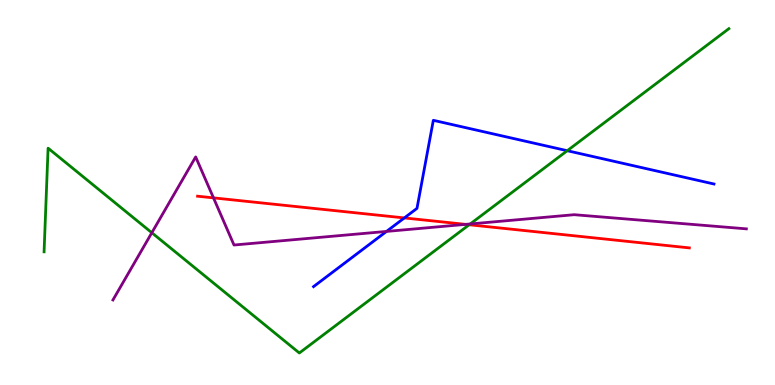[{'lines': ['blue', 'red'], 'intersections': [{'x': 5.22, 'y': 4.34}]}, {'lines': ['green', 'red'], 'intersections': [{'x': 6.05, 'y': 4.16}]}, {'lines': ['purple', 'red'], 'intersections': [{'x': 2.75, 'y': 4.86}, {'x': 6.01, 'y': 4.17}]}, {'lines': ['blue', 'green'], 'intersections': [{'x': 7.32, 'y': 6.09}]}, {'lines': ['blue', 'purple'], 'intersections': [{'x': 4.99, 'y': 3.99}]}, {'lines': ['green', 'purple'], 'intersections': [{'x': 1.96, 'y': 3.95}, {'x': 6.07, 'y': 4.18}]}]